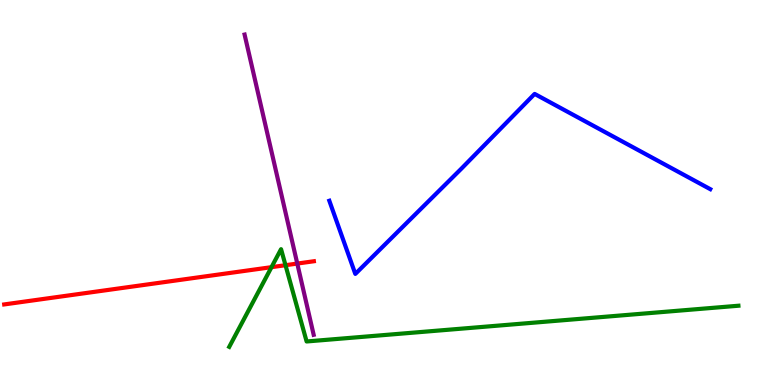[{'lines': ['blue', 'red'], 'intersections': []}, {'lines': ['green', 'red'], 'intersections': [{'x': 3.5, 'y': 3.06}, {'x': 3.68, 'y': 3.11}]}, {'lines': ['purple', 'red'], 'intersections': [{'x': 3.84, 'y': 3.15}]}, {'lines': ['blue', 'green'], 'intersections': []}, {'lines': ['blue', 'purple'], 'intersections': []}, {'lines': ['green', 'purple'], 'intersections': []}]